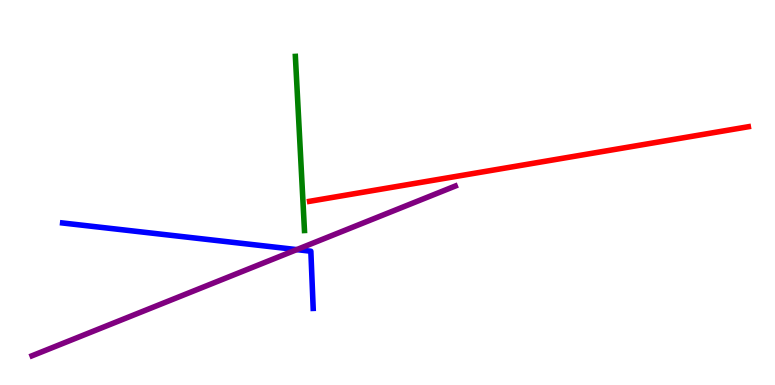[{'lines': ['blue', 'red'], 'intersections': []}, {'lines': ['green', 'red'], 'intersections': []}, {'lines': ['purple', 'red'], 'intersections': []}, {'lines': ['blue', 'green'], 'intersections': []}, {'lines': ['blue', 'purple'], 'intersections': [{'x': 3.83, 'y': 3.52}]}, {'lines': ['green', 'purple'], 'intersections': []}]